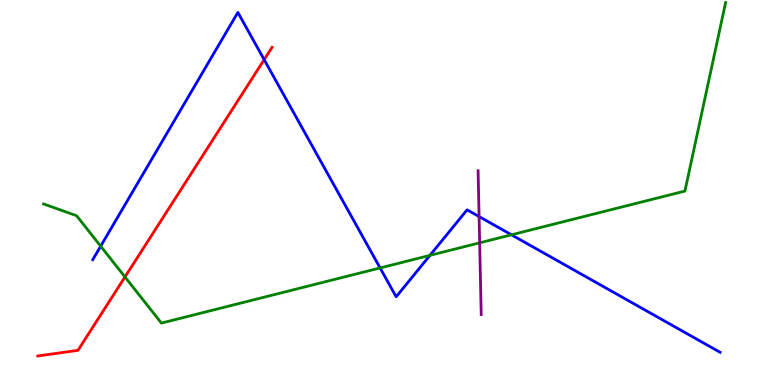[{'lines': ['blue', 'red'], 'intersections': [{'x': 3.41, 'y': 8.45}]}, {'lines': ['green', 'red'], 'intersections': [{'x': 1.61, 'y': 2.81}]}, {'lines': ['purple', 'red'], 'intersections': []}, {'lines': ['blue', 'green'], 'intersections': [{'x': 1.3, 'y': 3.61}, {'x': 4.9, 'y': 3.04}, {'x': 5.55, 'y': 3.37}, {'x': 6.6, 'y': 3.9}]}, {'lines': ['blue', 'purple'], 'intersections': [{'x': 6.18, 'y': 4.37}]}, {'lines': ['green', 'purple'], 'intersections': [{'x': 6.19, 'y': 3.69}]}]